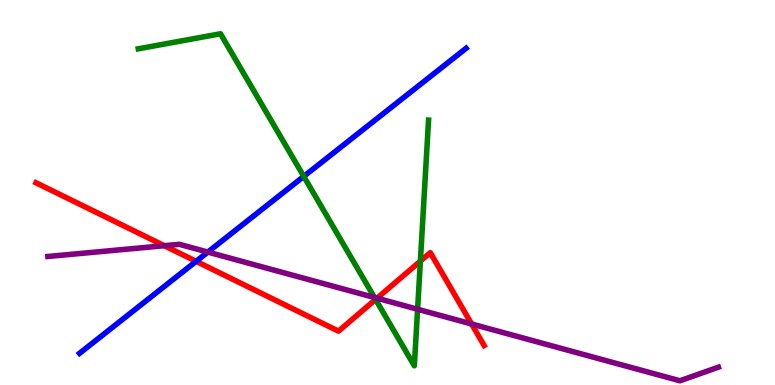[{'lines': ['blue', 'red'], 'intersections': [{'x': 2.53, 'y': 3.21}]}, {'lines': ['green', 'red'], 'intersections': [{'x': 4.85, 'y': 2.22}, {'x': 5.42, 'y': 3.22}]}, {'lines': ['purple', 'red'], 'intersections': [{'x': 2.12, 'y': 3.62}, {'x': 4.86, 'y': 2.25}, {'x': 6.09, 'y': 1.58}]}, {'lines': ['blue', 'green'], 'intersections': [{'x': 3.92, 'y': 5.42}]}, {'lines': ['blue', 'purple'], 'intersections': [{'x': 2.68, 'y': 3.45}]}, {'lines': ['green', 'purple'], 'intersections': [{'x': 4.83, 'y': 2.27}, {'x': 5.39, 'y': 1.97}]}]